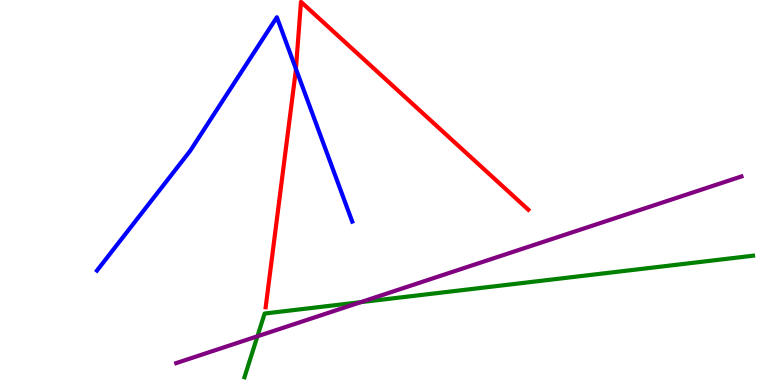[{'lines': ['blue', 'red'], 'intersections': [{'x': 3.82, 'y': 8.21}]}, {'lines': ['green', 'red'], 'intersections': []}, {'lines': ['purple', 'red'], 'intersections': []}, {'lines': ['blue', 'green'], 'intersections': []}, {'lines': ['blue', 'purple'], 'intersections': []}, {'lines': ['green', 'purple'], 'intersections': [{'x': 3.32, 'y': 1.27}, {'x': 4.66, 'y': 2.15}]}]